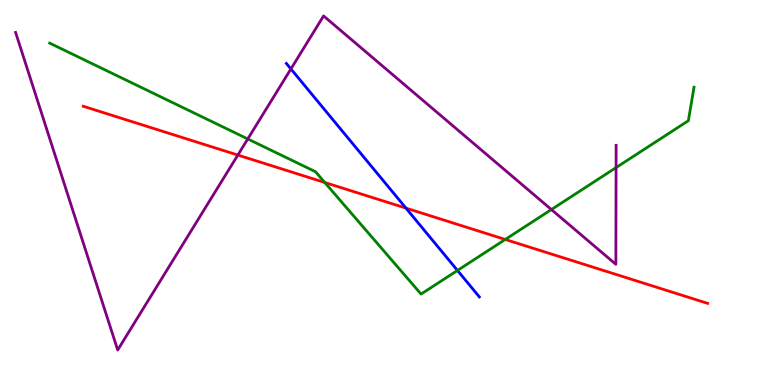[{'lines': ['blue', 'red'], 'intersections': [{'x': 5.24, 'y': 4.59}]}, {'lines': ['green', 'red'], 'intersections': [{'x': 4.19, 'y': 5.26}, {'x': 6.52, 'y': 3.78}]}, {'lines': ['purple', 'red'], 'intersections': [{'x': 3.07, 'y': 5.97}]}, {'lines': ['blue', 'green'], 'intersections': [{'x': 5.9, 'y': 2.98}]}, {'lines': ['blue', 'purple'], 'intersections': [{'x': 3.75, 'y': 8.21}]}, {'lines': ['green', 'purple'], 'intersections': [{'x': 3.2, 'y': 6.39}, {'x': 7.11, 'y': 4.56}, {'x': 7.95, 'y': 5.65}]}]